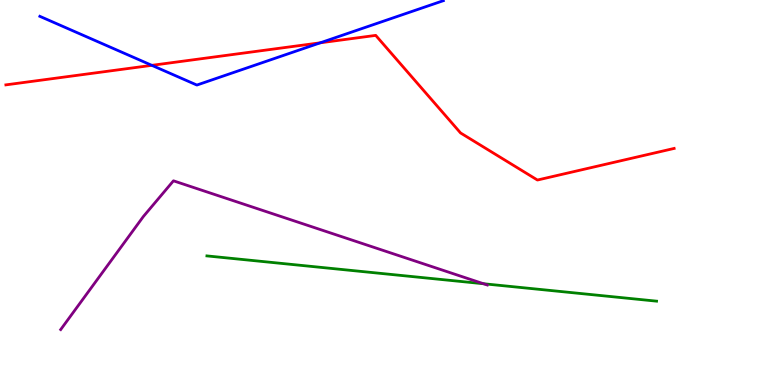[{'lines': ['blue', 'red'], 'intersections': [{'x': 1.96, 'y': 8.3}, {'x': 4.13, 'y': 8.89}]}, {'lines': ['green', 'red'], 'intersections': []}, {'lines': ['purple', 'red'], 'intersections': []}, {'lines': ['blue', 'green'], 'intersections': []}, {'lines': ['blue', 'purple'], 'intersections': []}, {'lines': ['green', 'purple'], 'intersections': [{'x': 6.24, 'y': 2.63}]}]